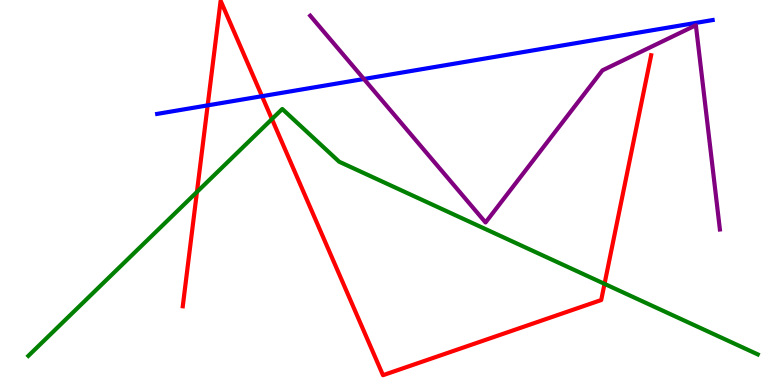[{'lines': ['blue', 'red'], 'intersections': [{'x': 2.68, 'y': 7.26}, {'x': 3.38, 'y': 7.5}]}, {'lines': ['green', 'red'], 'intersections': [{'x': 2.54, 'y': 5.01}, {'x': 3.51, 'y': 6.91}, {'x': 7.8, 'y': 2.63}]}, {'lines': ['purple', 'red'], 'intersections': []}, {'lines': ['blue', 'green'], 'intersections': []}, {'lines': ['blue', 'purple'], 'intersections': [{'x': 4.7, 'y': 7.95}]}, {'lines': ['green', 'purple'], 'intersections': []}]